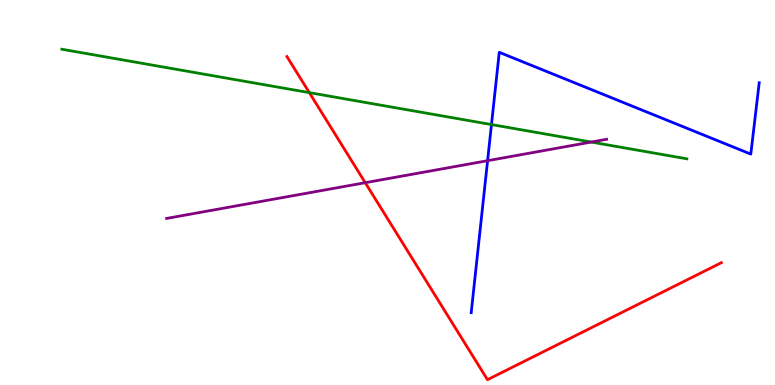[{'lines': ['blue', 'red'], 'intersections': []}, {'lines': ['green', 'red'], 'intersections': [{'x': 3.99, 'y': 7.59}]}, {'lines': ['purple', 'red'], 'intersections': [{'x': 4.71, 'y': 5.25}]}, {'lines': ['blue', 'green'], 'intersections': [{'x': 6.34, 'y': 6.76}]}, {'lines': ['blue', 'purple'], 'intersections': [{'x': 6.29, 'y': 5.83}]}, {'lines': ['green', 'purple'], 'intersections': [{'x': 7.63, 'y': 6.31}]}]